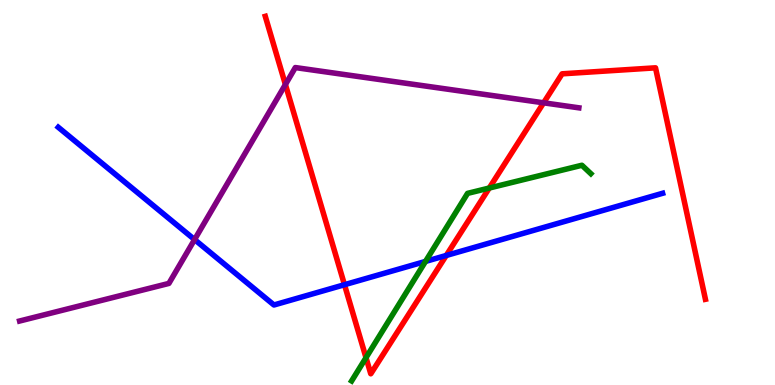[{'lines': ['blue', 'red'], 'intersections': [{'x': 4.44, 'y': 2.6}, {'x': 5.76, 'y': 3.36}]}, {'lines': ['green', 'red'], 'intersections': [{'x': 4.72, 'y': 0.71}, {'x': 6.31, 'y': 5.12}]}, {'lines': ['purple', 'red'], 'intersections': [{'x': 3.68, 'y': 7.8}, {'x': 7.01, 'y': 7.33}]}, {'lines': ['blue', 'green'], 'intersections': [{'x': 5.49, 'y': 3.21}]}, {'lines': ['blue', 'purple'], 'intersections': [{'x': 2.51, 'y': 3.78}]}, {'lines': ['green', 'purple'], 'intersections': []}]